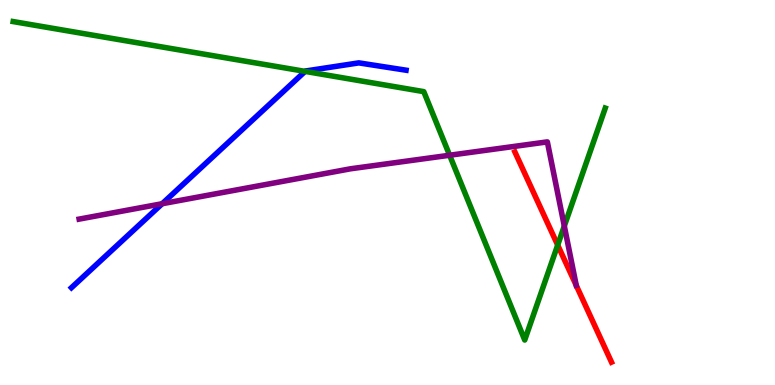[{'lines': ['blue', 'red'], 'intersections': []}, {'lines': ['green', 'red'], 'intersections': [{'x': 7.2, 'y': 3.63}]}, {'lines': ['purple', 'red'], 'intersections': []}, {'lines': ['blue', 'green'], 'intersections': [{'x': 3.94, 'y': 8.15}]}, {'lines': ['blue', 'purple'], 'intersections': [{'x': 2.09, 'y': 4.71}]}, {'lines': ['green', 'purple'], 'intersections': [{'x': 5.8, 'y': 5.97}, {'x': 7.28, 'y': 4.13}]}]